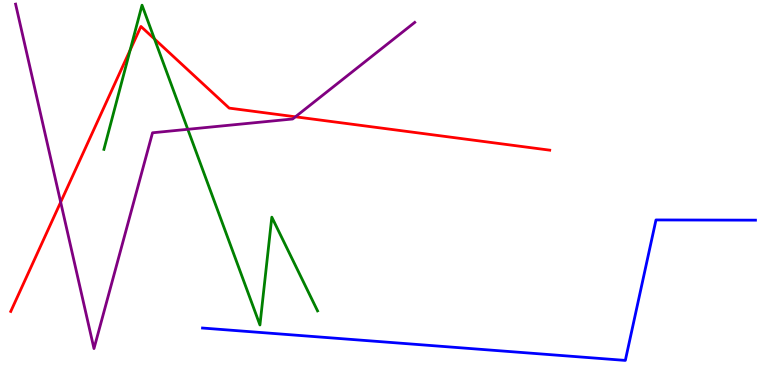[{'lines': ['blue', 'red'], 'intersections': []}, {'lines': ['green', 'red'], 'intersections': [{'x': 1.68, 'y': 8.7}, {'x': 1.99, 'y': 8.99}]}, {'lines': ['purple', 'red'], 'intersections': [{'x': 0.783, 'y': 4.75}, {'x': 3.81, 'y': 6.97}]}, {'lines': ['blue', 'green'], 'intersections': []}, {'lines': ['blue', 'purple'], 'intersections': []}, {'lines': ['green', 'purple'], 'intersections': [{'x': 2.42, 'y': 6.64}]}]